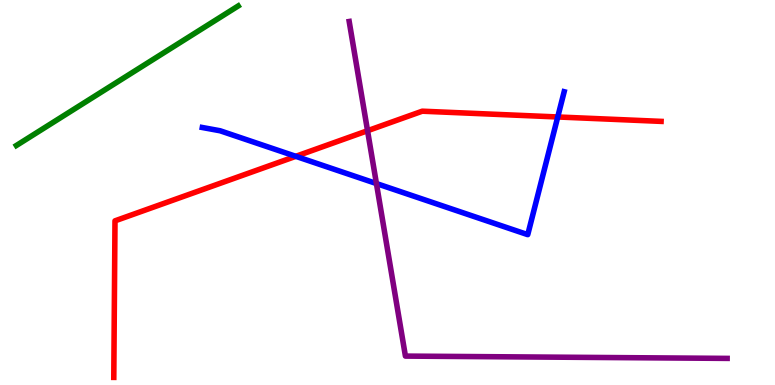[{'lines': ['blue', 'red'], 'intersections': [{'x': 3.82, 'y': 5.94}, {'x': 7.2, 'y': 6.96}]}, {'lines': ['green', 'red'], 'intersections': []}, {'lines': ['purple', 'red'], 'intersections': [{'x': 4.74, 'y': 6.6}]}, {'lines': ['blue', 'green'], 'intersections': []}, {'lines': ['blue', 'purple'], 'intersections': [{'x': 4.86, 'y': 5.23}]}, {'lines': ['green', 'purple'], 'intersections': []}]